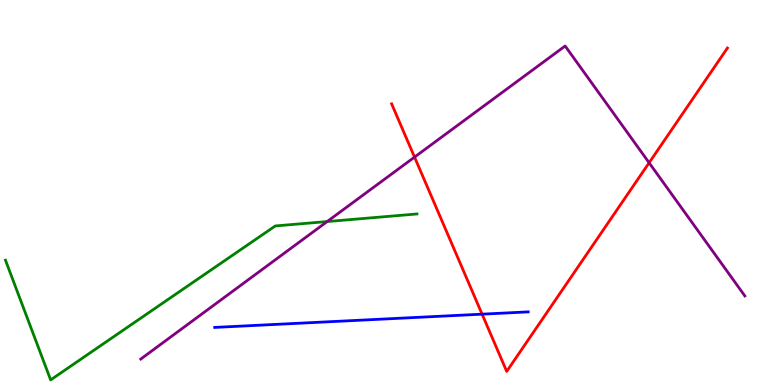[{'lines': ['blue', 'red'], 'intersections': [{'x': 6.22, 'y': 1.84}]}, {'lines': ['green', 'red'], 'intersections': []}, {'lines': ['purple', 'red'], 'intersections': [{'x': 5.35, 'y': 5.92}, {'x': 8.38, 'y': 5.77}]}, {'lines': ['blue', 'green'], 'intersections': []}, {'lines': ['blue', 'purple'], 'intersections': []}, {'lines': ['green', 'purple'], 'intersections': [{'x': 4.22, 'y': 4.25}]}]